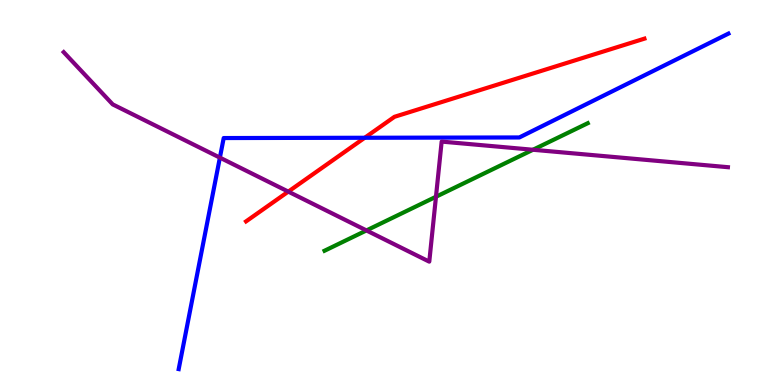[{'lines': ['blue', 'red'], 'intersections': [{'x': 4.71, 'y': 6.42}]}, {'lines': ['green', 'red'], 'intersections': []}, {'lines': ['purple', 'red'], 'intersections': [{'x': 3.72, 'y': 5.02}]}, {'lines': ['blue', 'green'], 'intersections': []}, {'lines': ['blue', 'purple'], 'intersections': [{'x': 2.84, 'y': 5.91}]}, {'lines': ['green', 'purple'], 'intersections': [{'x': 4.73, 'y': 4.01}, {'x': 5.63, 'y': 4.89}, {'x': 6.88, 'y': 6.11}]}]